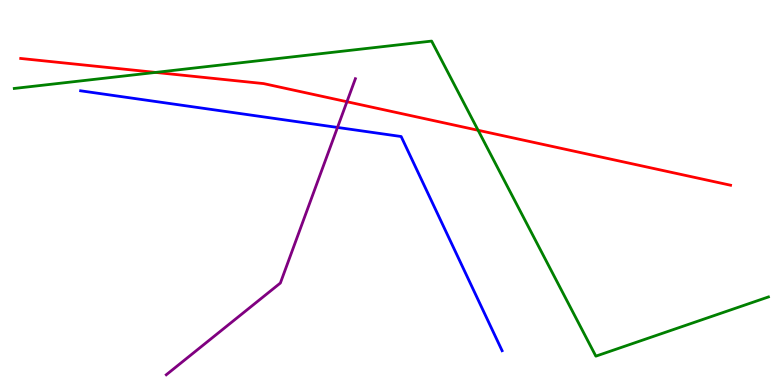[{'lines': ['blue', 'red'], 'intersections': []}, {'lines': ['green', 'red'], 'intersections': [{'x': 2.01, 'y': 8.12}, {'x': 6.17, 'y': 6.62}]}, {'lines': ['purple', 'red'], 'intersections': [{'x': 4.48, 'y': 7.36}]}, {'lines': ['blue', 'green'], 'intersections': []}, {'lines': ['blue', 'purple'], 'intersections': [{'x': 4.35, 'y': 6.69}]}, {'lines': ['green', 'purple'], 'intersections': []}]